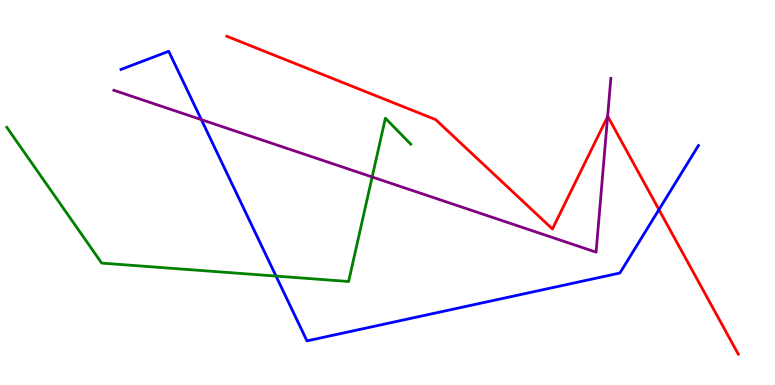[{'lines': ['blue', 'red'], 'intersections': [{'x': 8.5, 'y': 4.55}]}, {'lines': ['green', 'red'], 'intersections': []}, {'lines': ['purple', 'red'], 'intersections': [{'x': 7.84, 'y': 6.97}]}, {'lines': ['blue', 'green'], 'intersections': [{'x': 3.56, 'y': 2.83}]}, {'lines': ['blue', 'purple'], 'intersections': [{'x': 2.6, 'y': 6.89}]}, {'lines': ['green', 'purple'], 'intersections': [{'x': 4.8, 'y': 5.4}]}]